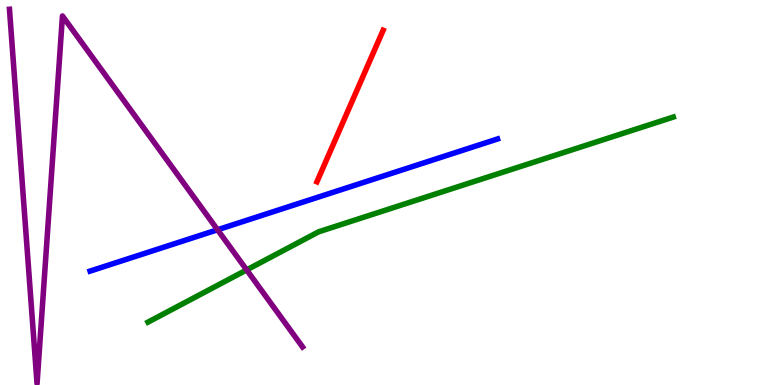[{'lines': ['blue', 'red'], 'intersections': []}, {'lines': ['green', 'red'], 'intersections': []}, {'lines': ['purple', 'red'], 'intersections': []}, {'lines': ['blue', 'green'], 'intersections': []}, {'lines': ['blue', 'purple'], 'intersections': [{'x': 2.81, 'y': 4.03}]}, {'lines': ['green', 'purple'], 'intersections': [{'x': 3.18, 'y': 2.99}]}]